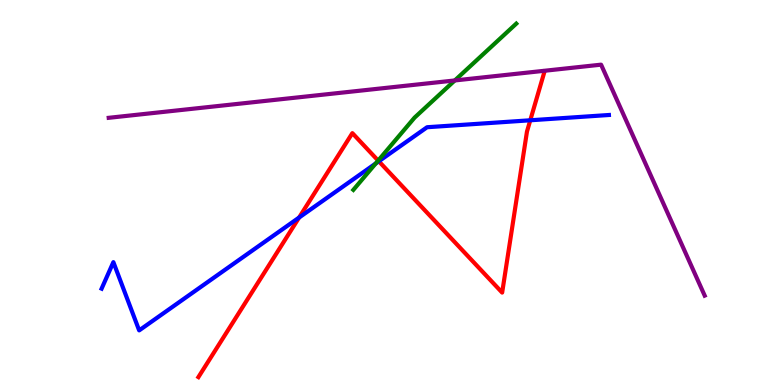[{'lines': ['blue', 'red'], 'intersections': [{'x': 3.86, 'y': 4.35}, {'x': 4.89, 'y': 5.81}, {'x': 6.84, 'y': 6.88}]}, {'lines': ['green', 'red'], 'intersections': [{'x': 4.88, 'y': 5.83}]}, {'lines': ['purple', 'red'], 'intersections': []}, {'lines': ['blue', 'green'], 'intersections': [{'x': 4.85, 'y': 5.75}]}, {'lines': ['blue', 'purple'], 'intersections': []}, {'lines': ['green', 'purple'], 'intersections': [{'x': 5.87, 'y': 7.91}]}]